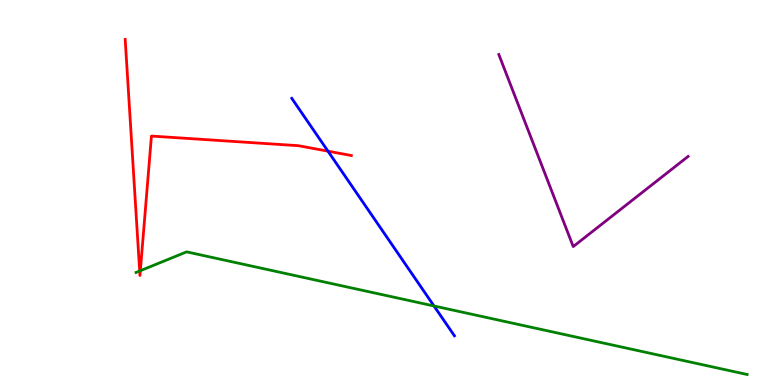[{'lines': ['blue', 'red'], 'intersections': [{'x': 4.23, 'y': 6.07}]}, {'lines': ['green', 'red'], 'intersections': [{'x': 1.8, 'y': 2.96}, {'x': 1.81, 'y': 2.97}]}, {'lines': ['purple', 'red'], 'intersections': []}, {'lines': ['blue', 'green'], 'intersections': [{'x': 5.6, 'y': 2.05}]}, {'lines': ['blue', 'purple'], 'intersections': []}, {'lines': ['green', 'purple'], 'intersections': []}]